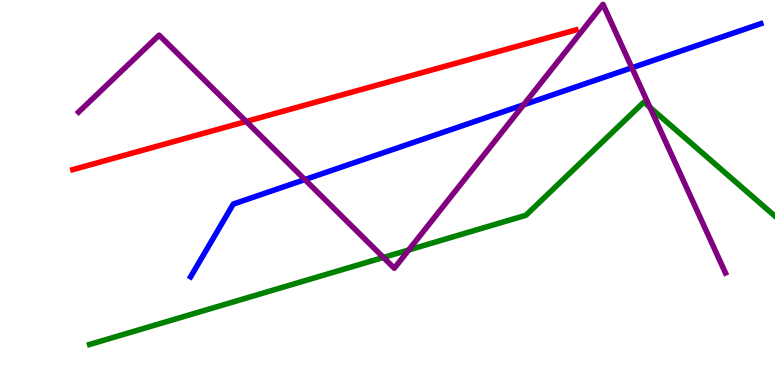[{'lines': ['blue', 'red'], 'intersections': []}, {'lines': ['green', 'red'], 'intersections': []}, {'lines': ['purple', 'red'], 'intersections': [{'x': 3.18, 'y': 6.84}]}, {'lines': ['blue', 'green'], 'intersections': []}, {'lines': ['blue', 'purple'], 'intersections': [{'x': 3.93, 'y': 5.34}, {'x': 6.76, 'y': 7.28}, {'x': 8.15, 'y': 8.24}]}, {'lines': ['green', 'purple'], 'intersections': [{'x': 4.95, 'y': 3.31}, {'x': 5.27, 'y': 3.51}, {'x': 8.39, 'y': 7.21}]}]